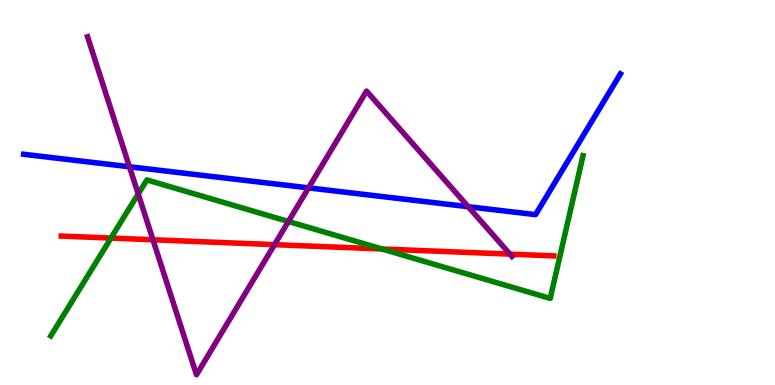[{'lines': ['blue', 'red'], 'intersections': []}, {'lines': ['green', 'red'], 'intersections': [{'x': 1.43, 'y': 3.82}, {'x': 4.93, 'y': 3.53}]}, {'lines': ['purple', 'red'], 'intersections': [{'x': 1.97, 'y': 3.77}, {'x': 3.54, 'y': 3.65}, {'x': 6.58, 'y': 3.4}]}, {'lines': ['blue', 'green'], 'intersections': []}, {'lines': ['blue', 'purple'], 'intersections': [{'x': 1.67, 'y': 5.67}, {'x': 3.98, 'y': 5.12}, {'x': 6.04, 'y': 4.63}]}, {'lines': ['green', 'purple'], 'intersections': [{'x': 1.78, 'y': 4.96}, {'x': 3.72, 'y': 4.25}]}]